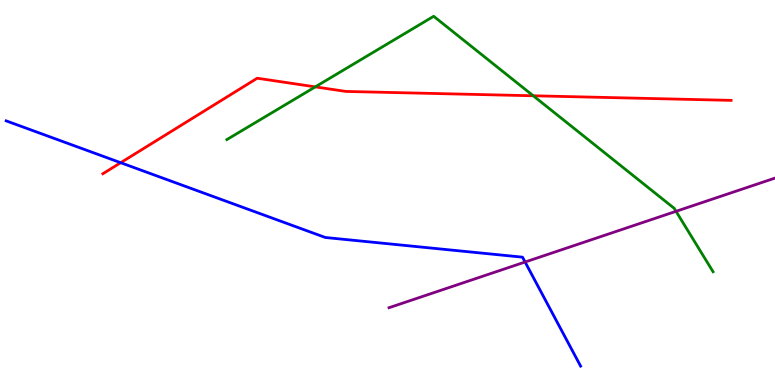[{'lines': ['blue', 'red'], 'intersections': [{'x': 1.56, 'y': 5.77}]}, {'lines': ['green', 'red'], 'intersections': [{'x': 4.07, 'y': 7.74}, {'x': 6.88, 'y': 7.51}]}, {'lines': ['purple', 'red'], 'intersections': []}, {'lines': ['blue', 'green'], 'intersections': []}, {'lines': ['blue', 'purple'], 'intersections': [{'x': 6.78, 'y': 3.19}]}, {'lines': ['green', 'purple'], 'intersections': [{'x': 8.72, 'y': 4.51}]}]